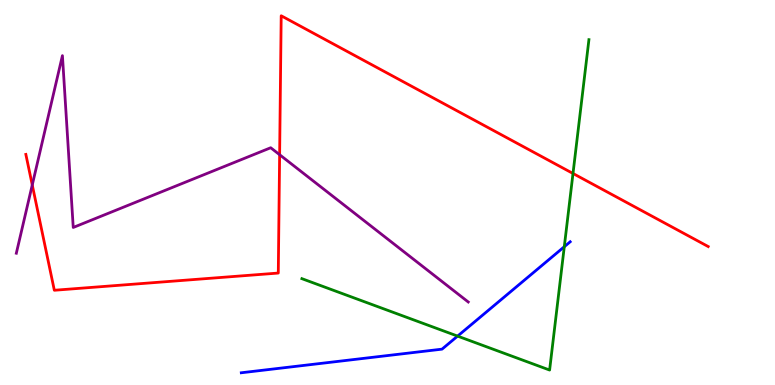[{'lines': ['blue', 'red'], 'intersections': []}, {'lines': ['green', 'red'], 'intersections': [{'x': 7.39, 'y': 5.49}]}, {'lines': ['purple', 'red'], 'intersections': [{'x': 0.416, 'y': 5.2}, {'x': 3.61, 'y': 5.98}]}, {'lines': ['blue', 'green'], 'intersections': [{'x': 5.9, 'y': 1.27}, {'x': 7.28, 'y': 3.59}]}, {'lines': ['blue', 'purple'], 'intersections': []}, {'lines': ['green', 'purple'], 'intersections': []}]